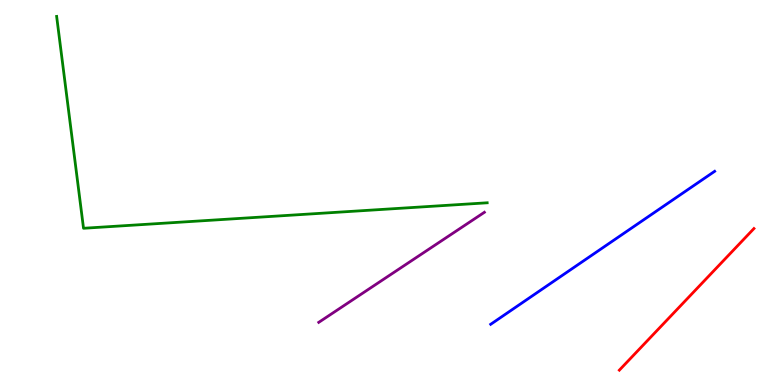[{'lines': ['blue', 'red'], 'intersections': []}, {'lines': ['green', 'red'], 'intersections': []}, {'lines': ['purple', 'red'], 'intersections': []}, {'lines': ['blue', 'green'], 'intersections': []}, {'lines': ['blue', 'purple'], 'intersections': []}, {'lines': ['green', 'purple'], 'intersections': []}]